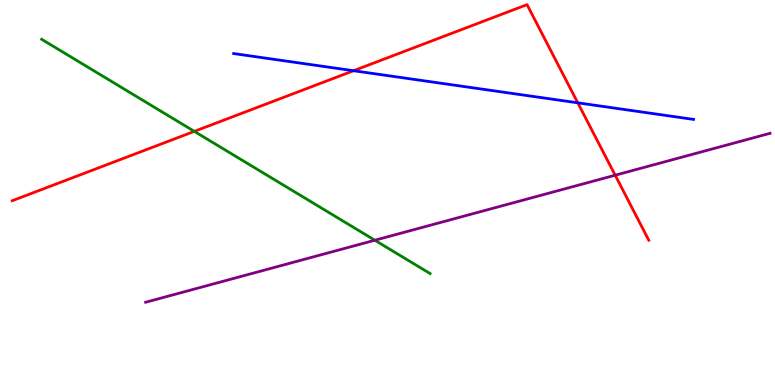[{'lines': ['blue', 'red'], 'intersections': [{'x': 4.56, 'y': 8.16}, {'x': 7.46, 'y': 7.33}]}, {'lines': ['green', 'red'], 'intersections': [{'x': 2.51, 'y': 6.59}]}, {'lines': ['purple', 'red'], 'intersections': [{'x': 7.94, 'y': 5.45}]}, {'lines': ['blue', 'green'], 'intersections': []}, {'lines': ['blue', 'purple'], 'intersections': []}, {'lines': ['green', 'purple'], 'intersections': [{'x': 4.84, 'y': 3.76}]}]